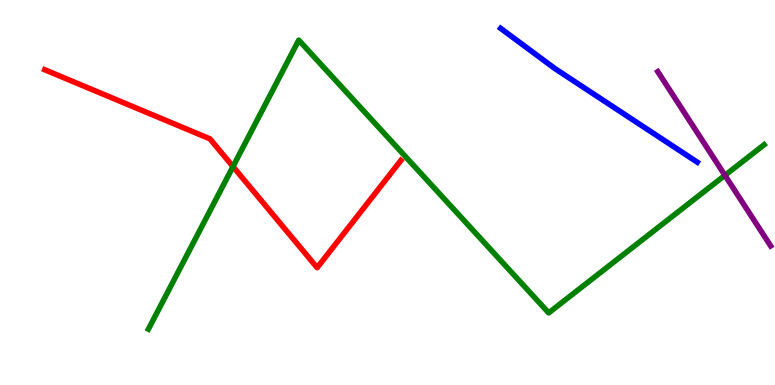[{'lines': ['blue', 'red'], 'intersections': []}, {'lines': ['green', 'red'], 'intersections': [{'x': 3.01, 'y': 5.67}]}, {'lines': ['purple', 'red'], 'intersections': []}, {'lines': ['blue', 'green'], 'intersections': []}, {'lines': ['blue', 'purple'], 'intersections': []}, {'lines': ['green', 'purple'], 'intersections': [{'x': 9.35, 'y': 5.45}]}]